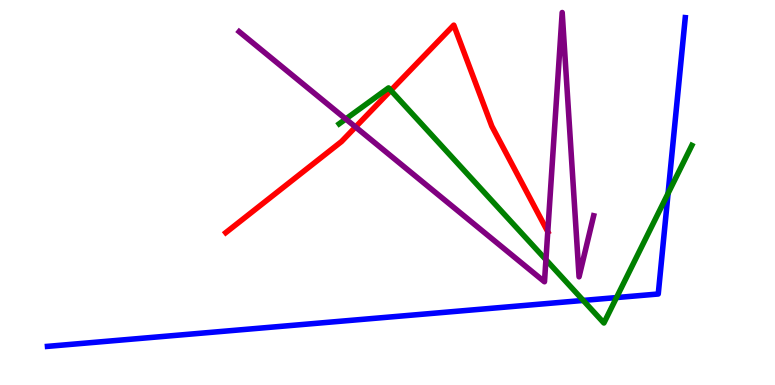[{'lines': ['blue', 'red'], 'intersections': []}, {'lines': ['green', 'red'], 'intersections': [{'x': 5.04, 'y': 7.65}]}, {'lines': ['purple', 'red'], 'intersections': [{'x': 4.59, 'y': 6.7}, {'x': 7.07, 'y': 3.98}]}, {'lines': ['blue', 'green'], 'intersections': [{'x': 7.53, 'y': 2.2}, {'x': 7.95, 'y': 2.27}, {'x': 8.62, 'y': 4.98}]}, {'lines': ['blue', 'purple'], 'intersections': []}, {'lines': ['green', 'purple'], 'intersections': [{'x': 4.46, 'y': 6.91}, {'x': 7.04, 'y': 3.25}]}]